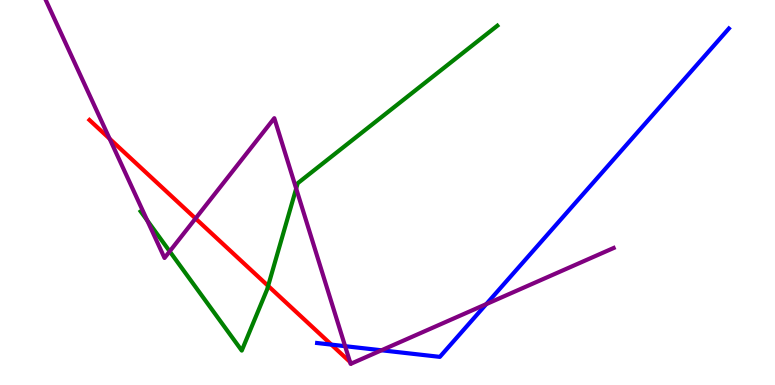[{'lines': ['blue', 'red'], 'intersections': [{'x': 4.28, 'y': 1.05}]}, {'lines': ['green', 'red'], 'intersections': [{'x': 3.46, 'y': 2.57}]}, {'lines': ['purple', 'red'], 'intersections': [{'x': 1.41, 'y': 6.4}, {'x': 2.52, 'y': 4.33}, {'x': 4.52, 'y': 0.6}]}, {'lines': ['blue', 'green'], 'intersections': []}, {'lines': ['blue', 'purple'], 'intersections': [{'x': 4.45, 'y': 1.01}, {'x': 4.92, 'y': 0.902}, {'x': 6.27, 'y': 2.1}]}, {'lines': ['green', 'purple'], 'intersections': [{'x': 1.9, 'y': 4.27}, {'x': 2.19, 'y': 3.47}, {'x': 3.82, 'y': 5.1}]}]